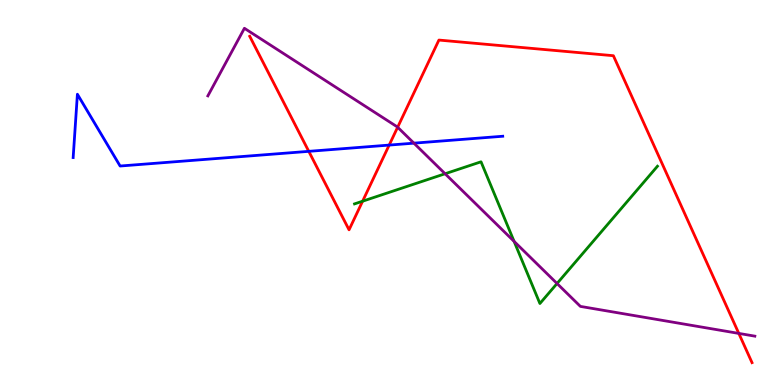[{'lines': ['blue', 'red'], 'intersections': [{'x': 3.98, 'y': 6.07}, {'x': 5.02, 'y': 6.23}]}, {'lines': ['green', 'red'], 'intersections': [{'x': 4.68, 'y': 4.77}]}, {'lines': ['purple', 'red'], 'intersections': [{'x': 5.13, 'y': 6.7}, {'x': 9.53, 'y': 1.34}]}, {'lines': ['blue', 'green'], 'intersections': []}, {'lines': ['blue', 'purple'], 'intersections': [{'x': 5.34, 'y': 6.28}]}, {'lines': ['green', 'purple'], 'intersections': [{'x': 5.74, 'y': 5.49}, {'x': 6.63, 'y': 3.73}, {'x': 7.19, 'y': 2.64}]}]